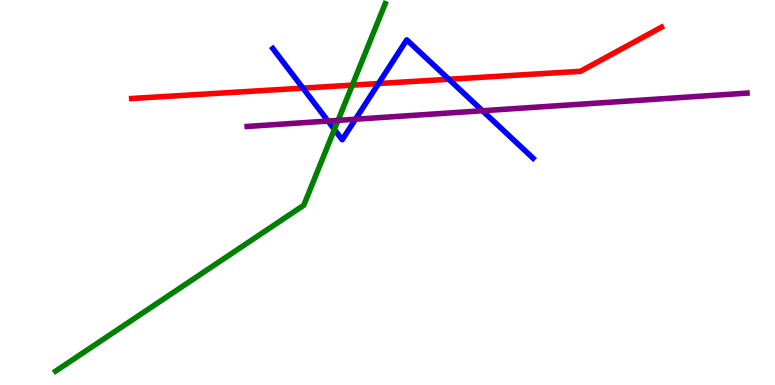[{'lines': ['blue', 'red'], 'intersections': [{'x': 3.91, 'y': 7.71}, {'x': 4.88, 'y': 7.83}, {'x': 5.79, 'y': 7.94}]}, {'lines': ['green', 'red'], 'intersections': [{'x': 4.55, 'y': 7.79}]}, {'lines': ['purple', 'red'], 'intersections': []}, {'lines': ['blue', 'green'], 'intersections': [{'x': 4.31, 'y': 6.64}]}, {'lines': ['blue', 'purple'], 'intersections': [{'x': 4.23, 'y': 6.86}, {'x': 4.59, 'y': 6.9}, {'x': 6.23, 'y': 7.12}]}, {'lines': ['green', 'purple'], 'intersections': [{'x': 4.36, 'y': 6.87}]}]